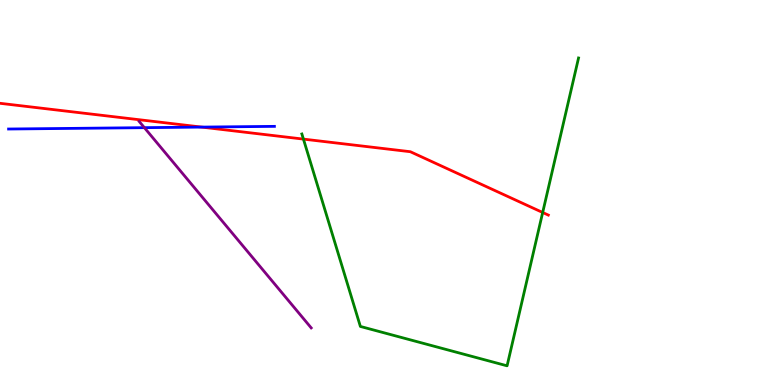[{'lines': ['blue', 'red'], 'intersections': [{'x': 2.6, 'y': 6.7}]}, {'lines': ['green', 'red'], 'intersections': [{'x': 3.92, 'y': 6.39}, {'x': 7.0, 'y': 4.48}]}, {'lines': ['purple', 'red'], 'intersections': []}, {'lines': ['blue', 'green'], 'intersections': []}, {'lines': ['blue', 'purple'], 'intersections': [{'x': 1.86, 'y': 6.68}]}, {'lines': ['green', 'purple'], 'intersections': []}]